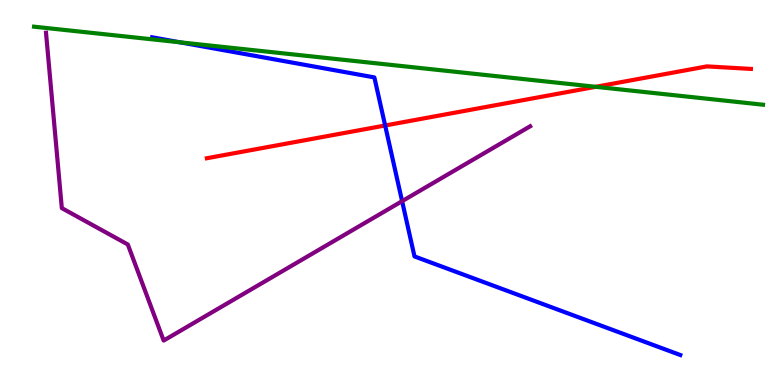[{'lines': ['blue', 'red'], 'intersections': [{'x': 4.97, 'y': 6.74}]}, {'lines': ['green', 'red'], 'intersections': [{'x': 7.69, 'y': 7.75}]}, {'lines': ['purple', 'red'], 'intersections': []}, {'lines': ['blue', 'green'], 'intersections': [{'x': 2.32, 'y': 8.9}]}, {'lines': ['blue', 'purple'], 'intersections': [{'x': 5.19, 'y': 4.78}]}, {'lines': ['green', 'purple'], 'intersections': []}]